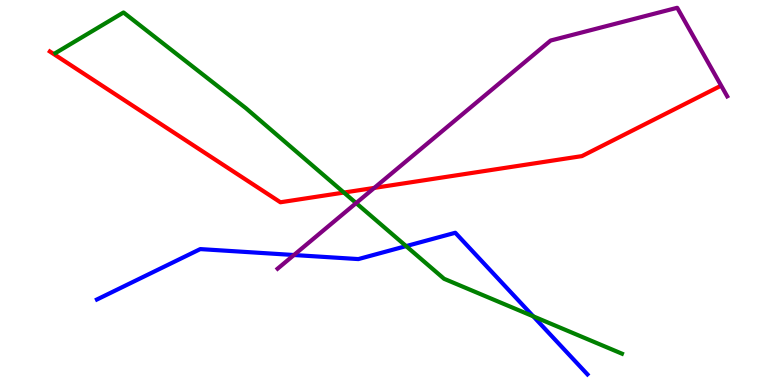[{'lines': ['blue', 'red'], 'intersections': []}, {'lines': ['green', 'red'], 'intersections': [{'x': 4.44, 'y': 5.0}]}, {'lines': ['purple', 'red'], 'intersections': [{'x': 4.83, 'y': 5.12}]}, {'lines': ['blue', 'green'], 'intersections': [{'x': 5.24, 'y': 3.61}, {'x': 6.88, 'y': 1.78}]}, {'lines': ['blue', 'purple'], 'intersections': [{'x': 3.79, 'y': 3.38}]}, {'lines': ['green', 'purple'], 'intersections': [{'x': 4.6, 'y': 4.73}]}]